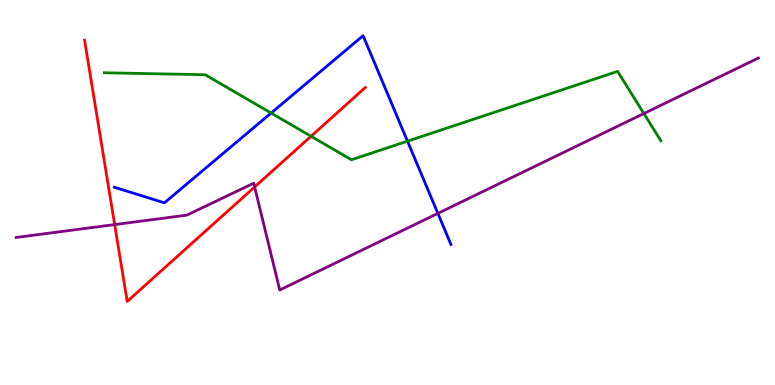[{'lines': ['blue', 'red'], 'intersections': []}, {'lines': ['green', 'red'], 'intersections': [{'x': 4.01, 'y': 6.46}]}, {'lines': ['purple', 'red'], 'intersections': [{'x': 1.48, 'y': 4.17}, {'x': 3.29, 'y': 5.14}]}, {'lines': ['blue', 'green'], 'intersections': [{'x': 3.5, 'y': 7.06}, {'x': 5.26, 'y': 6.33}]}, {'lines': ['blue', 'purple'], 'intersections': [{'x': 5.65, 'y': 4.46}]}, {'lines': ['green', 'purple'], 'intersections': [{'x': 8.31, 'y': 7.05}]}]